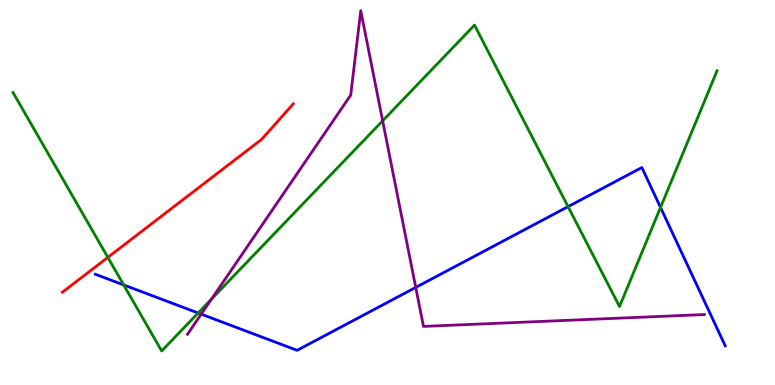[{'lines': ['blue', 'red'], 'intersections': []}, {'lines': ['green', 'red'], 'intersections': [{'x': 1.39, 'y': 3.32}]}, {'lines': ['purple', 'red'], 'intersections': []}, {'lines': ['blue', 'green'], 'intersections': [{'x': 1.6, 'y': 2.6}, {'x': 2.56, 'y': 1.87}, {'x': 7.33, 'y': 4.63}, {'x': 8.52, 'y': 4.61}]}, {'lines': ['blue', 'purple'], 'intersections': [{'x': 2.6, 'y': 1.84}, {'x': 5.36, 'y': 2.53}]}, {'lines': ['green', 'purple'], 'intersections': [{'x': 2.73, 'y': 2.23}, {'x': 4.94, 'y': 6.86}]}]